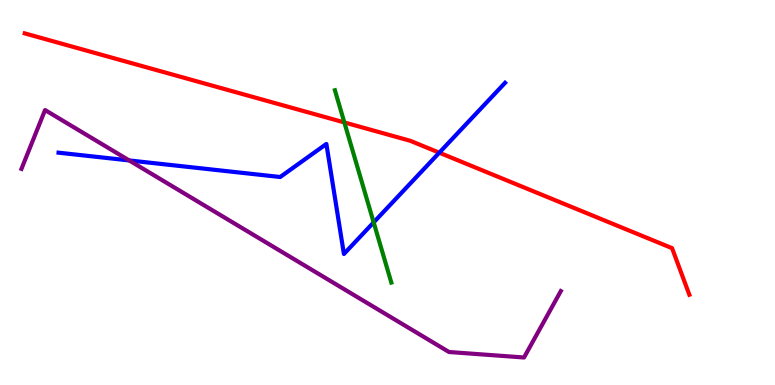[{'lines': ['blue', 'red'], 'intersections': [{'x': 5.67, 'y': 6.03}]}, {'lines': ['green', 'red'], 'intersections': [{'x': 4.44, 'y': 6.82}]}, {'lines': ['purple', 'red'], 'intersections': []}, {'lines': ['blue', 'green'], 'intersections': [{'x': 4.82, 'y': 4.22}]}, {'lines': ['blue', 'purple'], 'intersections': [{'x': 1.67, 'y': 5.83}]}, {'lines': ['green', 'purple'], 'intersections': []}]